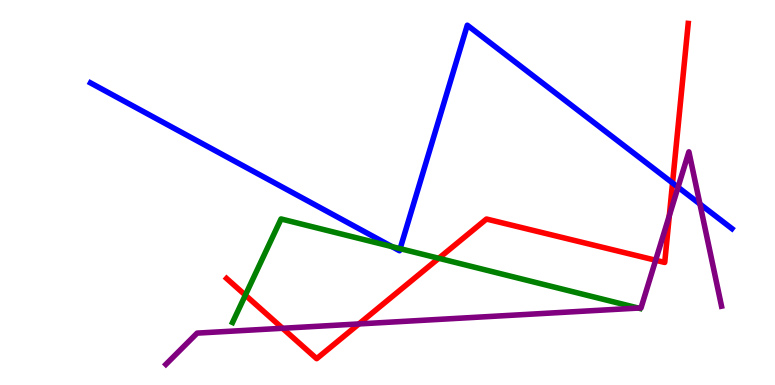[{'lines': ['blue', 'red'], 'intersections': [{'x': 8.68, 'y': 5.25}]}, {'lines': ['green', 'red'], 'intersections': [{'x': 3.17, 'y': 2.33}, {'x': 5.66, 'y': 3.29}]}, {'lines': ['purple', 'red'], 'intersections': [{'x': 3.65, 'y': 1.47}, {'x': 4.63, 'y': 1.59}, {'x': 8.46, 'y': 3.24}, {'x': 8.64, 'y': 4.4}]}, {'lines': ['blue', 'green'], 'intersections': [{'x': 5.06, 'y': 3.59}, {'x': 5.16, 'y': 3.54}]}, {'lines': ['blue', 'purple'], 'intersections': [{'x': 8.75, 'y': 5.14}, {'x': 9.03, 'y': 4.7}]}, {'lines': ['green', 'purple'], 'intersections': [{'x': 8.24, 'y': 2.0}]}]